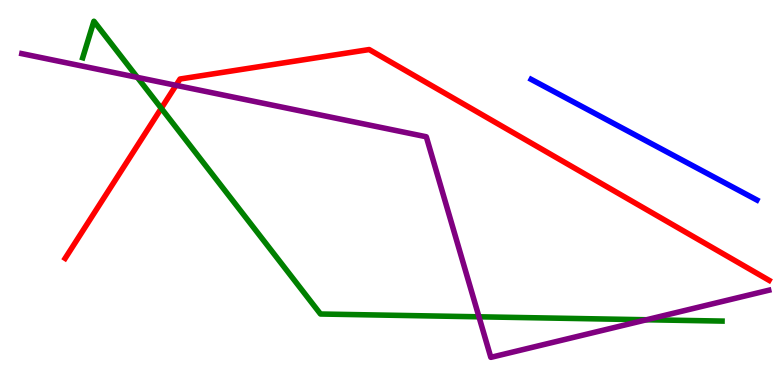[{'lines': ['blue', 'red'], 'intersections': []}, {'lines': ['green', 'red'], 'intersections': [{'x': 2.08, 'y': 7.19}]}, {'lines': ['purple', 'red'], 'intersections': [{'x': 2.27, 'y': 7.78}]}, {'lines': ['blue', 'green'], 'intersections': []}, {'lines': ['blue', 'purple'], 'intersections': []}, {'lines': ['green', 'purple'], 'intersections': [{'x': 1.77, 'y': 7.99}, {'x': 6.18, 'y': 1.77}, {'x': 8.34, 'y': 1.69}]}]